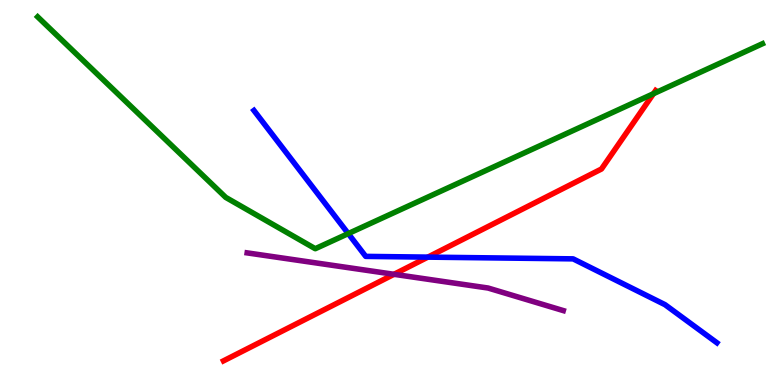[{'lines': ['blue', 'red'], 'intersections': [{'x': 5.52, 'y': 3.32}]}, {'lines': ['green', 'red'], 'intersections': [{'x': 8.43, 'y': 7.57}]}, {'lines': ['purple', 'red'], 'intersections': [{'x': 5.08, 'y': 2.88}]}, {'lines': ['blue', 'green'], 'intersections': [{'x': 4.49, 'y': 3.93}]}, {'lines': ['blue', 'purple'], 'intersections': []}, {'lines': ['green', 'purple'], 'intersections': []}]